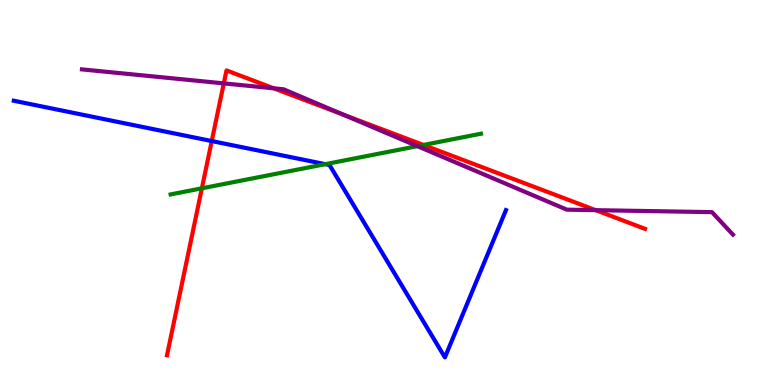[{'lines': ['blue', 'red'], 'intersections': [{'x': 2.73, 'y': 6.34}]}, {'lines': ['green', 'red'], 'intersections': [{'x': 2.6, 'y': 5.11}, {'x': 5.46, 'y': 6.23}]}, {'lines': ['purple', 'red'], 'intersections': [{'x': 2.89, 'y': 7.83}, {'x': 3.53, 'y': 7.71}, {'x': 4.42, 'y': 7.03}, {'x': 7.69, 'y': 4.54}]}, {'lines': ['blue', 'green'], 'intersections': [{'x': 4.2, 'y': 5.74}]}, {'lines': ['blue', 'purple'], 'intersections': []}, {'lines': ['green', 'purple'], 'intersections': [{'x': 5.39, 'y': 6.2}]}]